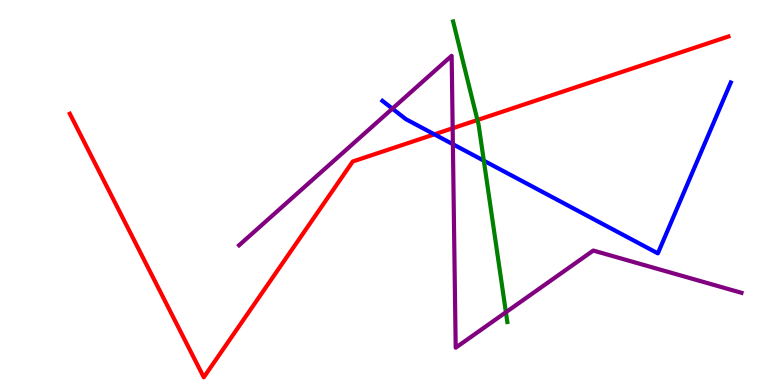[{'lines': ['blue', 'red'], 'intersections': [{'x': 5.6, 'y': 6.51}]}, {'lines': ['green', 'red'], 'intersections': [{'x': 6.16, 'y': 6.88}]}, {'lines': ['purple', 'red'], 'intersections': [{'x': 5.84, 'y': 6.67}]}, {'lines': ['blue', 'green'], 'intersections': [{'x': 6.24, 'y': 5.83}]}, {'lines': ['blue', 'purple'], 'intersections': [{'x': 5.06, 'y': 7.18}, {'x': 5.84, 'y': 6.25}]}, {'lines': ['green', 'purple'], 'intersections': [{'x': 6.53, 'y': 1.89}]}]